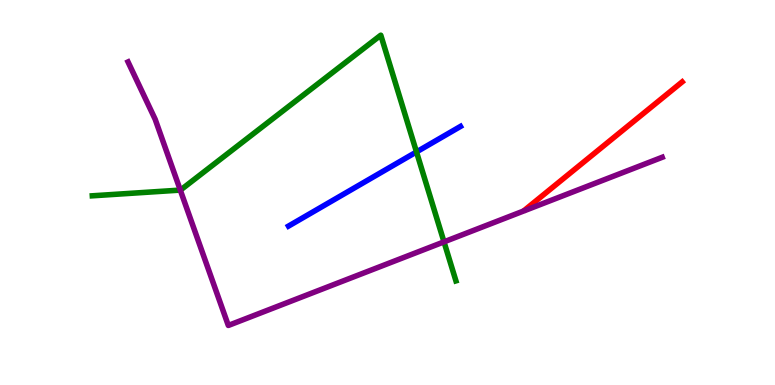[{'lines': ['blue', 'red'], 'intersections': []}, {'lines': ['green', 'red'], 'intersections': []}, {'lines': ['purple', 'red'], 'intersections': []}, {'lines': ['blue', 'green'], 'intersections': [{'x': 5.37, 'y': 6.05}]}, {'lines': ['blue', 'purple'], 'intersections': []}, {'lines': ['green', 'purple'], 'intersections': [{'x': 2.33, 'y': 5.06}, {'x': 5.73, 'y': 3.72}]}]